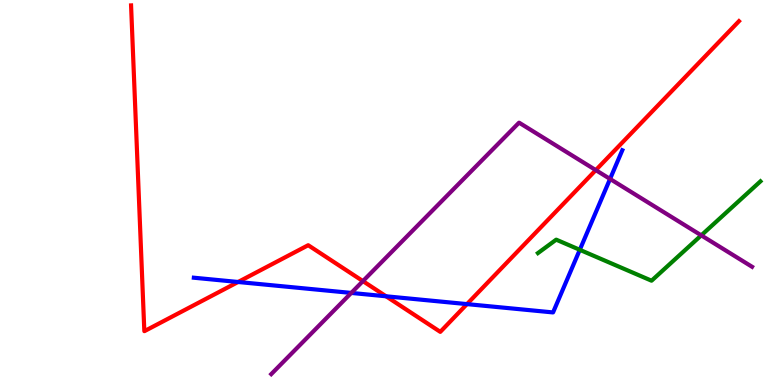[{'lines': ['blue', 'red'], 'intersections': [{'x': 3.07, 'y': 2.68}, {'x': 4.98, 'y': 2.3}, {'x': 6.03, 'y': 2.1}]}, {'lines': ['green', 'red'], 'intersections': []}, {'lines': ['purple', 'red'], 'intersections': [{'x': 4.68, 'y': 2.7}, {'x': 7.69, 'y': 5.58}]}, {'lines': ['blue', 'green'], 'intersections': [{'x': 7.48, 'y': 3.51}]}, {'lines': ['blue', 'purple'], 'intersections': [{'x': 4.53, 'y': 2.39}, {'x': 7.87, 'y': 5.35}]}, {'lines': ['green', 'purple'], 'intersections': [{'x': 9.05, 'y': 3.89}]}]